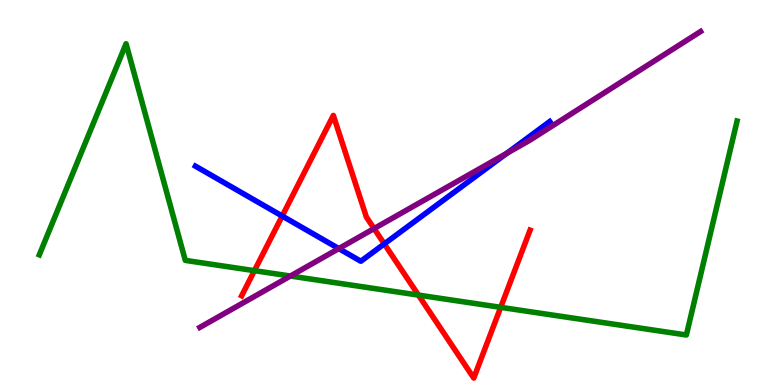[{'lines': ['blue', 'red'], 'intersections': [{'x': 3.64, 'y': 4.39}, {'x': 4.96, 'y': 3.67}]}, {'lines': ['green', 'red'], 'intersections': [{'x': 3.28, 'y': 2.97}, {'x': 5.4, 'y': 2.34}, {'x': 6.46, 'y': 2.02}]}, {'lines': ['purple', 'red'], 'intersections': [{'x': 4.83, 'y': 4.06}]}, {'lines': ['blue', 'green'], 'intersections': []}, {'lines': ['blue', 'purple'], 'intersections': [{'x': 4.37, 'y': 3.54}, {'x': 6.54, 'y': 6.02}]}, {'lines': ['green', 'purple'], 'intersections': [{'x': 3.75, 'y': 2.83}]}]